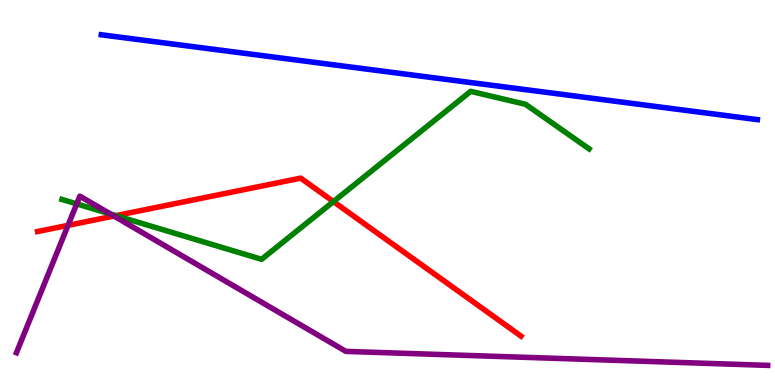[{'lines': ['blue', 'red'], 'intersections': []}, {'lines': ['green', 'red'], 'intersections': [{'x': 1.5, 'y': 4.4}, {'x': 4.3, 'y': 4.76}]}, {'lines': ['purple', 'red'], 'intersections': [{'x': 0.878, 'y': 4.15}, {'x': 1.47, 'y': 4.39}]}, {'lines': ['blue', 'green'], 'intersections': []}, {'lines': ['blue', 'purple'], 'intersections': []}, {'lines': ['green', 'purple'], 'intersections': [{'x': 0.99, 'y': 4.7}, {'x': 1.42, 'y': 4.44}]}]